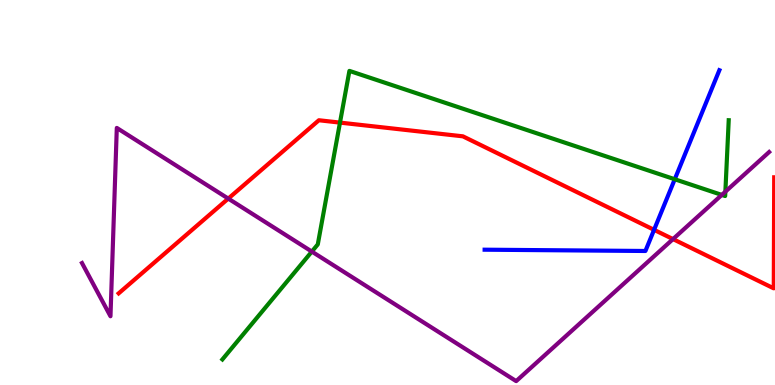[{'lines': ['blue', 'red'], 'intersections': [{'x': 8.44, 'y': 4.03}]}, {'lines': ['green', 'red'], 'intersections': [{'x': 4.39, 'y': 6.82}]}, {'lines': ['purple', 'red'], 'intersections': [{'x': 2.95, 'y': 4.84}, {'x': 8.68, 'y': 3.79}]}, {'lines': ['blue', 'green'], 'intersections': [{'x': 8.71, 'y': 5.34}]}, {'lines': ['blue', 'purple'], 'intersections': []}, {'lines': ['green', 'purple'], 'intersections': [{'x': 4.02, 'y': 3.47}, {'x': 9.31, 'y': 4.94}, {'x': 9.36, 'y': 5.02}]}]